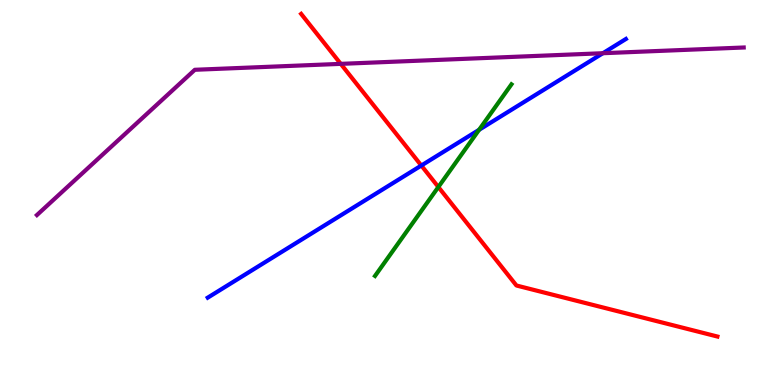[{'lines': ['blue', 'red'], 'intersections': [{'x': 5.44, 'y': 5.7}]}, {'lines': ['green', 'red'], 'intersections': [{'x': 5.66, 'y': 5.14}]}, {'lines': ['purple', 'red'], 'intersections': [{'x': 4.4, 'y': 8.34}]}, {'lines': ['blue', 'green'], 'intersections': [{'x': 6.18, 'y': 6.63}]}, {'lines': ['blue', 'purple'], 'intersections': [{'x': 7.78, 'y': 8.62}]}, {'lines': ['green', 'purple'], 'intersections': []}]